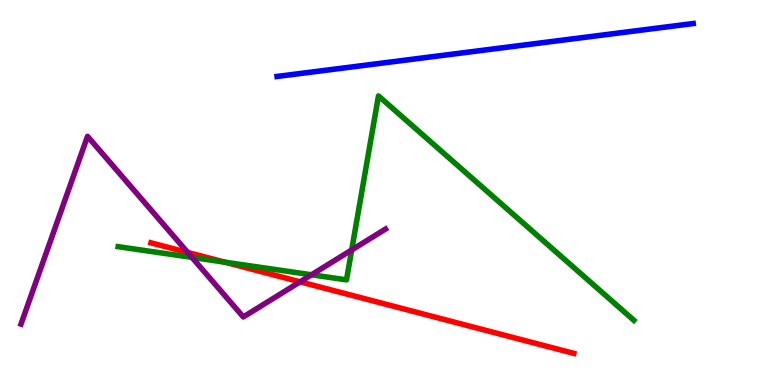[{'lines': ['blue', 'red'], 'intersections': []}, {'lines': ['green', 'red'], 'intersections': [{'x': 2.9, 'y': 3.19}]}, {'lines': ['purple', 'red'], 'intersections': [{'x': 2.42, 'y': 3.44}, {'x': 3.87, 'y': 2.68}]}, {'lines': ['blue', 'green'], 'intersections': []}, {'lines': ['blue', 'purple'], 'intersections': []}, {'lines': ['green', 'purple'], 'intersections': [{'x': 2.48, 'y': 3.31}, {'x': 4.02, 'y': 2.86}, {'x': 4.54, 'y': 3.51}]}]